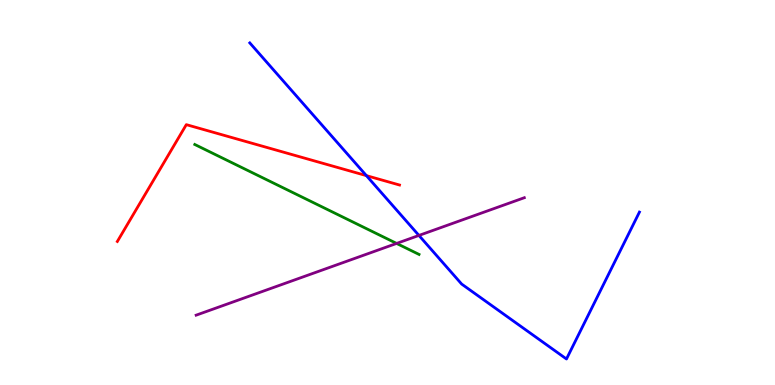[{'lines': ['blue', 'red'], 'intersections': [{'x': 4.73, 'y': 5.44}]}, {'lines': ['green', 'red'], 'intersections': []}, {'lines': ['purple', 'red'], 'intersections': []}, {'lines': ['blue', 'green'], 'intersections': []}, {'lines': ['blue', 'purple'], 'intersections': [{'x': 5.41, 'y': 3.88}]}, {'lines': ['green', 'purple'], 'intersections': [{'x': 5.12, 'y': 3.68}]}]